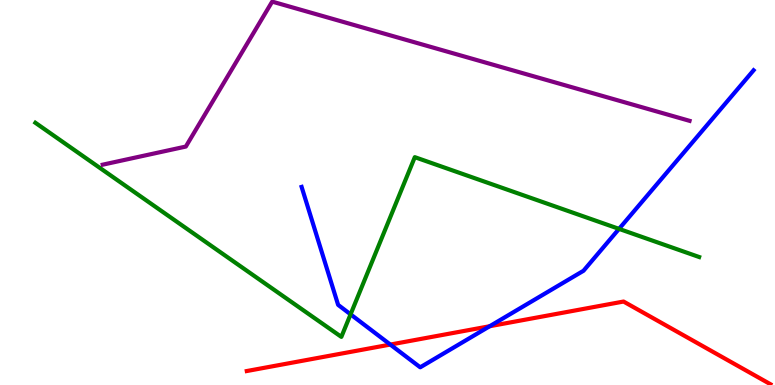[{'lines': ['blue', 'red'], 'intersections': [{'x': 5.04, 'y': 1.05}, {'x': 6.32, 'y': 1.53}]}, {'lines': ['green', 'red'], 'intersections': []}, {'lines': ['purple', 'red'], 'intersections': []}, {'lines': ['blue', 'green'], 'intersections': [{'x': 4.52, 'y': 1.84}, {'x': 7.99, 'y': 4.06}]}, {'lines': ['blue', 'purple'], 'intersections': []}, {'lines': ['green', 'purple'], 'intersections': []}]